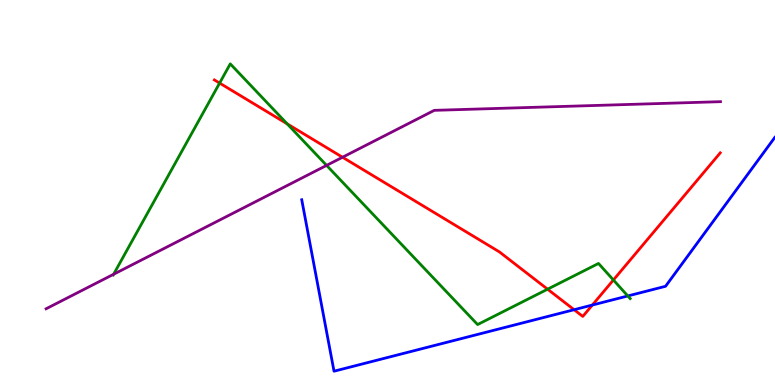[{'lines': ['blue', 'red'], 'intersections': [{'x': 7.41, 'y': 1.96}, {'x': 7.64, 'y': 2.08}]}, {'lines': ['green', 'red'], 'intersections': [{'x': 2.83, 'y': 7.84}, {'x': 3.71, 'y': 6.78}, {'x': 7.07, 'y': 2.49}, {'x': 7.91, 'y': 2.73}]}, {'lines': ['purple', 'red'], 'intersections': [{'x': 4.42, 'y': 5.92}]}, {'lines': ['blue', 'green'], 'intersections': [{'x': 8.1, 'y': 2.31}]}, {'lines': ['blue', 'purple'], 'intersections': []}, {'lines': ['green', 'purple'], 'intersections': [{'x': 1.47, 'y': 2.88}, {'x': 4.21, 'y': 5.7}]}]